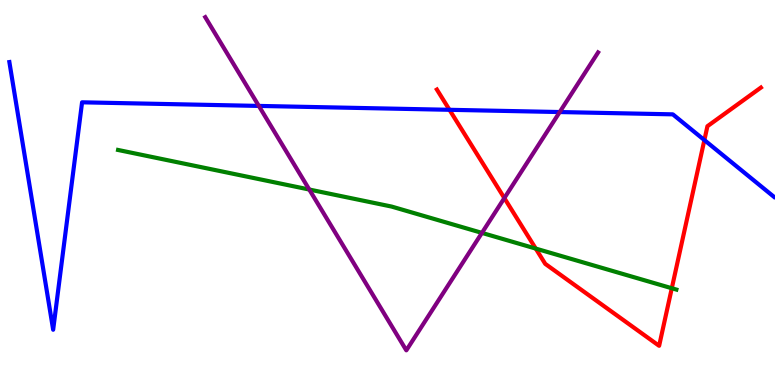[{'lines': ['blue', 'red'], 'intersections': [{'x': 5.8, 'y': 7.15}, {'x': 9.09, 'y': 6.36}]}, {'lines': ['green', 'red'], 'intersections': [{'x': 6.91, 'y': 3.54}, {'x': 8.67, 'y': 2.51}]}, {'lines': ['purple', 'red'], 'intersections': [{'x': 6.51, 'y': 4.86}]}, {'lines': ['blue', 'green'], 'intersections': []}, {'lines': ['blue', 'purple'], 'intersections': [{'x': 3.34, 'y': 7.25}, {'x': 7.22, 'y': 7.09}]}, {'lines': ['green', 'purple'], 'intersections': [{'x': 3.99, 'y': 5.08}, {'x': 6.22, 'y': 3.95}]}]